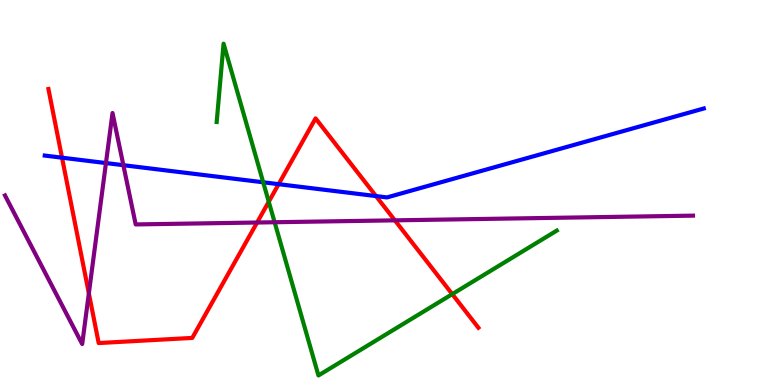[{'lines': ['blue', 'red'], 'intersections': [{'x': 0.8, 'y': 5.9}, {'x': 3.6, 'y': 5.22}, {'x': 4.85, 'y': 4.91}]}, {'lines': ['green', 'red'], 'intersections': [{'x': 3.47, 'y': 4.76}, {'x': 5.84, 'y': 2.36}]}, {'lines': ['purple', 'red'], 'intersections': [{'x': 1.15, 'y': 2.38}, {'x': 3.32, 'y': 4.22}, {'x': 5.1, 'y': 4.28}]}, {'lines': ['blue', 'green'], 'intersections': [{'x': 3.4, 'y': 5.27}]}, {'lines': ['blue', 'purple'], 'intersections': [{'x': 1.37, 'y': 5.76}, {'x': 1.59, 'y': 5.71}]}, {'lines': ['green', 'purple'], 'intersections': [{'x': 3.54, 'y': 4.23}]}]